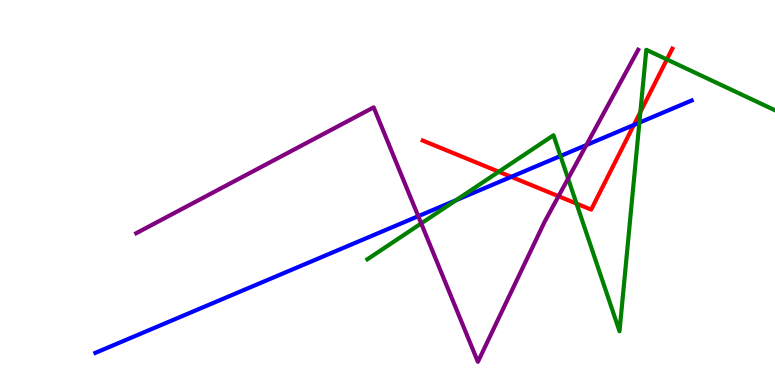[{'lines': ['blue', 'red'], 'intersections': [{'x': 6.6, 'y': 5.41}, {'x': 8.18, 'y': 6.75}]}, {'lines': ['green', 'red'], 'intersections': [{'x': 6.44, 'y': 5.54}, {'x': 7.44, 'y': 4.71}, {'x': 8.26, 'y': 7.09}, {'x': 8.6, 'y': 8.46}]}, {'lines': ['purple', 'red'], 'intersections': [{'x': 7.21, 'y': 4.9}]}, {'lines': ['blue', 'green'], 'intersections': [{'x': 5.88, 'y': 4.8}, {'x': 7.23, 'y': 5.95}, {'x': 8.25, 'y': 6.82}]}, {'lines': ['blue', 'purple'], 'intersections': [{'x': 5.4, 'y': 4.38}, {'x': 7.57, 'y': 6.23}]}, {'lines': ['green', 'purple'], 'intersections': [{'x': 5.43, 'y': 4.2}, {'x': 7.33, 'y': 5.36}]}]